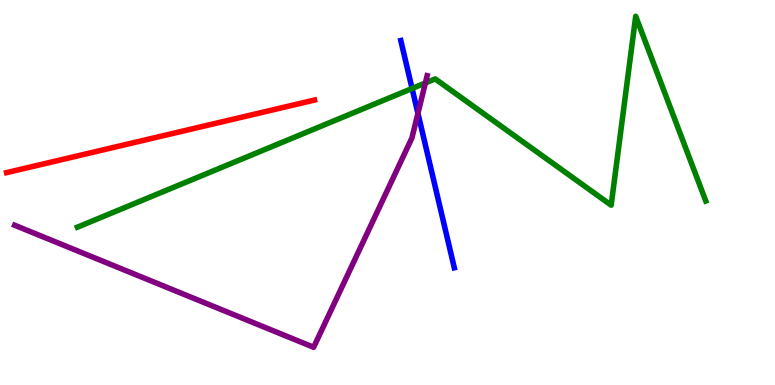[{'lines': ['blue', 'red'], 'intersections': []}, {'lines': ['green', 'red'], 'intersections': []}, {'lines': ['purple', 'red'], 'intersections': []}, {'lines': ['blue', 'green'], 'intersections': [{'x': 5.32, 'y': 7.7}]}, {'lines': ['blue', 'purple'], 'intersections': [{'x': 5.39, 'y': 7.06}]}, {'lines': ['green', 'purple'], 'intersections': [{'x': 5.49, 'y': 7.85}]}]